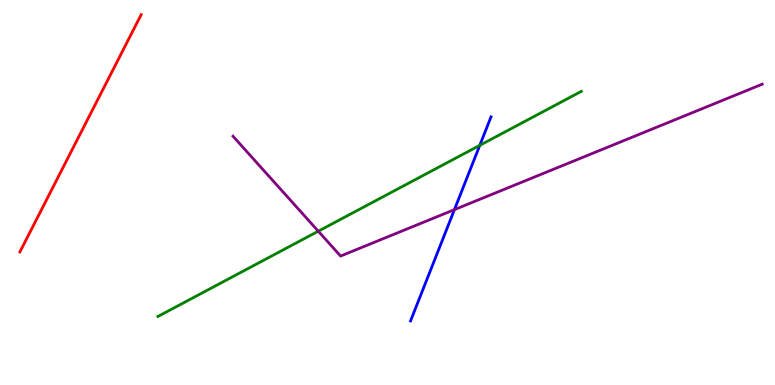[{'lines': ['blue', 'red'], 'intersections': []}, {'lines': ['green', 'red'], 'intersections': []}, {'lines': ['purple', 'red'], 'intersections': []}, {'lines': ['blue', 'green'], 'intersections': [{'x': 6.19, 'y': 6.22}]}, {'lines': ['blue', 'purple'], 'intersections': [{'x': 5.86, 'y': 4.55}]}, {'lines': ['green', 'purple'], 'intersections': [{'x': 4.11, 'y': 3.99}]}]